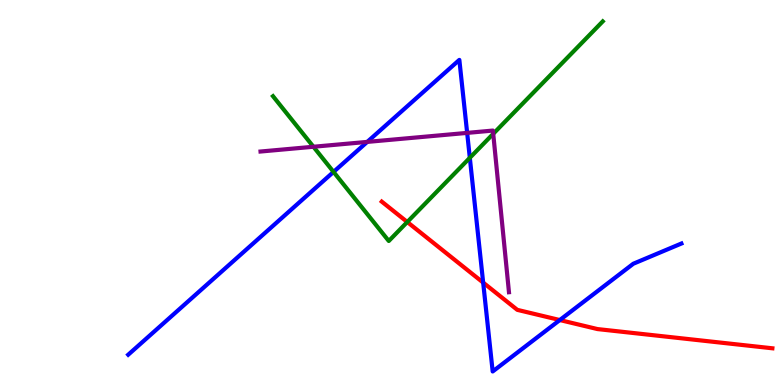[{'lines': ['blue', 'red'], 'intersections': [{'x': 6.23, 'y': 2.66}, {'x': 7.22, 'y': 1.69}]}, {'lines': ['green', 'red'], 'intersections': [{'x': 5.26, 'y': 4.23}]}, {'lines': ['purple', 'red'], 'intersections': []}, {'lines': ['blue', 'green'], 'intersections': [{'x': 4.3, 'y': 5.53}, {'x': 6.06, 'y': 5.9}]}, {'lines': ['blue', 'purple'], 'intersections': [{'x': 4.74, 'y': 6.31}, {'x': 6.03, 'y': 6.55}]}, {'lines': ['green', 'purple'], 'intersections': [{'x': 4.04, 'y': 6.19}, {'x': 6.36, 'y': 6.52}]}]